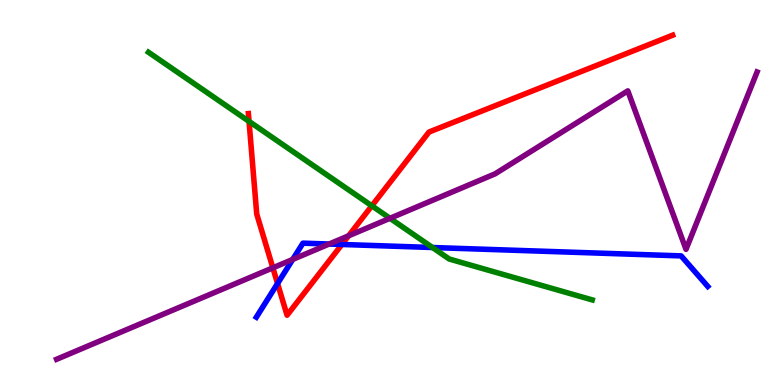[{'lines': ['blue', 'red'], 'intersections': [{'x': 3.58, 'y': 2.64}, {'x': 4.41, 'y': 3.65}]}, {'lines': ['green', 'red'], 'intersections': [{'x': 3.21, 'y': 6.85}, {'x': 4.8, 'y': 4.65}]}, {'lines': ['purple', 'red'], 'intersections': [{'x': 3.52, 'y': 3.04}, {'x': 4.5, 'y': 3.88}]}, {'lines': ['blue', 'green'], 'intersections': [{'x': 5.58, 'y': 3.57}]}, {'lines': ['blue', 'purple'], 'intersections': [{'x': 3.78, 'y': 3.26}, {'x': 4.25, 'y': 3.66}]}, {'lines': ['green', 'purple'], 'intersections': [{'x': 5.03, 'y': 4.33}]}]